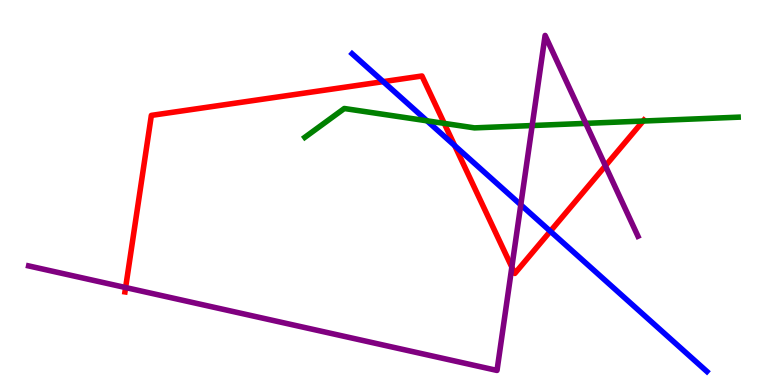[{'lines': ['blue', 'red'], 'intersections': [{'x': 4.95, 'y': 7.88}, {'x': 5.87, 'y': 6.22}, {'x': 7.1, 'y': 3.99}]}, {'lines': ['green', 'red'], 'intersections': [{'x': 5.73, 'y': 6.8}, {'x': 8.3, 'y': 6.86}]}, {'lines': ['purple', 'red'], 'intersections': [{'x': 1.62, 'y': 2.53}, {'x': 6.6, 'y': 3.06}, {'x': 7.81, 'y': 5.69}]}, {'lines': ['blue', 'green'], 'intersections': [{'x': 5.51, 'y': 6.86}]}, {'lines': ['blue', 'purple'], 'intersections': [{'x': 6.72, 'y': 4.68}]}, {'lines': ['green', 'purple'], 'intersections': [{'x': 6.87, 'y': 6.74}, {'x': 7.56, 'y': 6.8}]}]